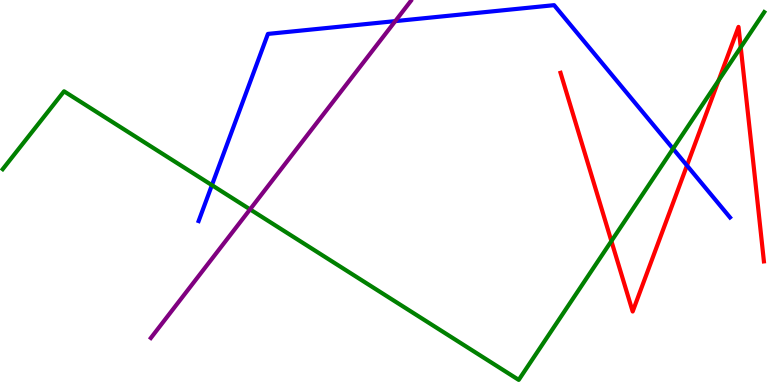[{'lines': ['blue', 'red'], 'intersections': [{'x': 8.86, 'y': 5.7}]}, {'lines': ['green', 'red'], 'intersections': [{'x': 7.89, 'y': 3.74}, {'x': 9.27, 'y': 7.91}, {'x': 9.56, 'y': 8.77}]}, {'lines': ['purple', 'red'], 'intersections': []}, {'lines': ['blue', 'green'], 'intersections': [{'x': 2.73, 'y': 5.19}, {'x': 8.68, 'y': 6.14}]}, {'lines': ['blue', 'purple'], 'intersections': [{'x': 5.1, 'y': 9.45}]}, {'lines': ['green', 'purple'], 'intersections': [{'x': 3.23, 'y': 4.56}]}]